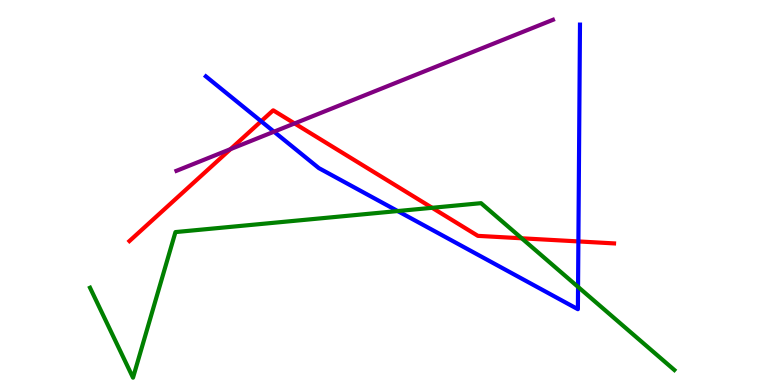[{'lines': ['blue', 'red'], 'intersections': [{'x': 3.37, 'y': 6.85}, {'x': 7.46, 'y': 3.73}]}, {'lines': ['green', 'red'], 'intersections': [{'x': 5.58, 'y': 4.6}, {'x': 6.73, 'y': 3.81}]}, {'lines': ['purple', 'red'], 'intersections': [{'x': 2.97, 'y': 6.13}, {'x': 3.8, 'y': 6.79}]}, {'lines': ['blue', 'green'], 'intersections': [{'x': 5.13, 'y': 4.52}, {'x': 7.46, 'y': 2.55}]}, {'lines': ['blue', 'purple'], 'intersections': [{'x': 3.54, 'y': 6.58}]}, {'lines': ['green', 'purple'], 'intersections': []}]